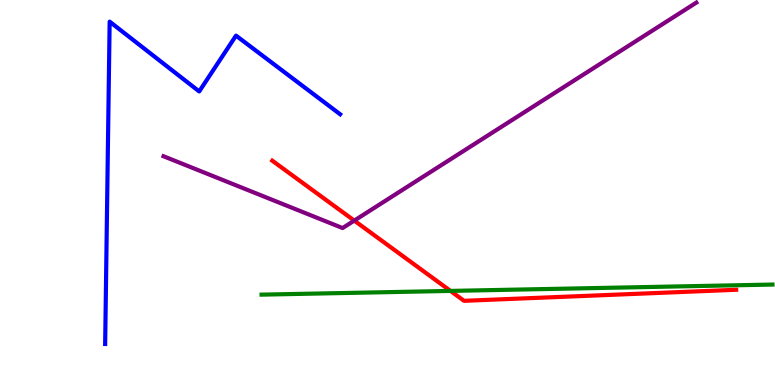[{'lines': ['blue', 'red'], 'intersections': []}, {'lines': ['green', 'red'], 'intersections': [{'x': 5.81, 'y': 2.44}]}, {'lines': ['purple', 'red'], 'intersections': [{'x': 4.57, 'y': 4.27}]}, {'lines': ['blue', 'green'], 'intersections': []}, {'lines': ['blue', 'purple'], 'intersections': []}, {'lines': ['green', 'purple'], 'intersections': []}]